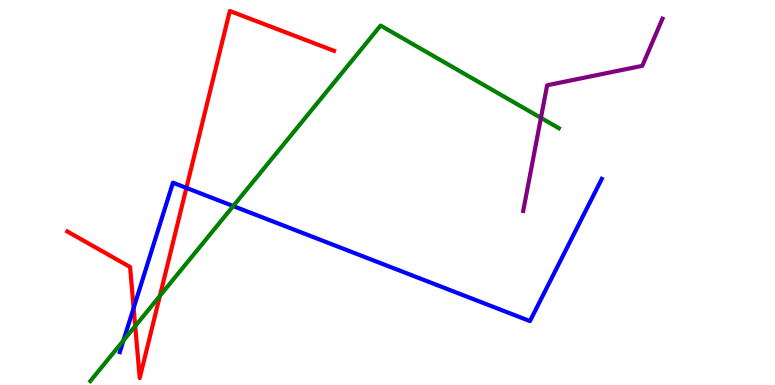[{'lines': ['blue', 'red'], 'intersections': [{'x': 1.72, 'y': 2.0}, {'x': 2.41, 'y': 5.12}]}, {'lines': ['green', 'red'], 'intersections': [{'x': 1.74, 'y': 1.53}, {'x': 2.06, 'y': 2.31}]}, {'lines': ['purple', 'red'], 'intersections': []}, {'lines': ['blue', 'green'], 'intersections': [{'x': 1.59, 'y': 1.16}, {'x': 3.01, 'y': 4.65}]}, {'lines': ['blue', 'purple'], 'intersections': []}, {'lines': ['green', 'purple'], 'intersections': [{'x': 6.98, 'y': 6.94}]}]